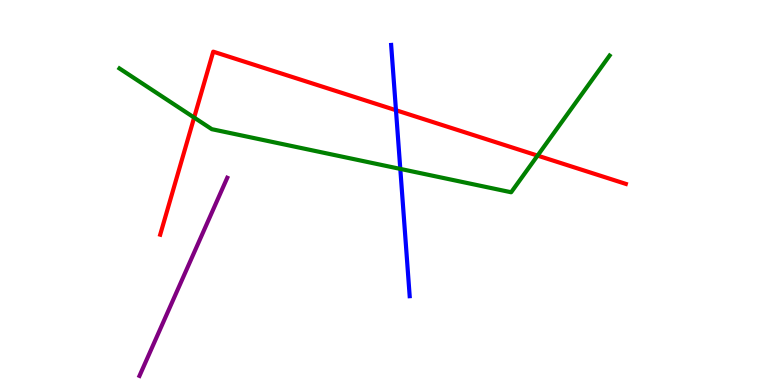[{'lines': ['blue', 'red'], 'intersections': [{'x': 5.11, 'y': 7.14}]}, {'lines': ['green', 'red'], 'intersections': [{'x': 2.5, 'y': 6.95}, {'x': 6.94, 'y': 5.96}]}, {'lines': ['purple', 'red'], 'intersections': []}, {'lines': ['blue', 'green'], 'intersections': [{'x': 5.17, 'y': 5.61}]}, {'lines': ['blue', 'purple'], 'intersections': []}, {'lines': ['green', 'purple'], 'intersections': []}]